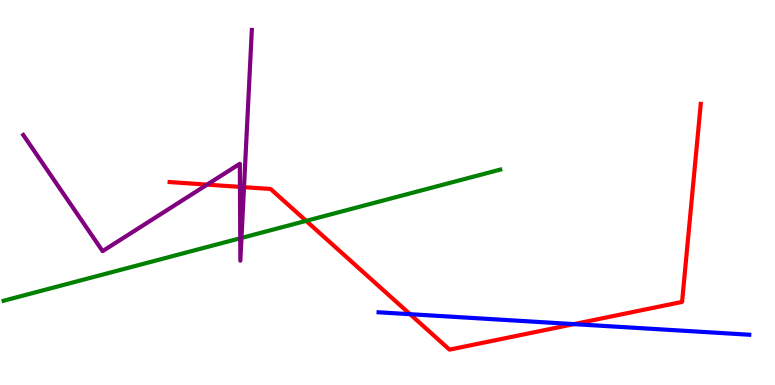[{'lines': ['blue', 'red'], 'intersections': [{'x': 5.29, 'y': 1.84}, {'x': 7.41, 'y': 1.58}]}, {'lines': ['green', 'red'], 'intersections': [{'x': 3.95, 'y': 4.26}]}, {'lines': ['purple', 'red'], 'intersections': [{'x': 2.67, 'y': 5.2}, {'x': 3.1, 'y': 5.15}, {'x': 3.15, 'y': 5.14}]}, {'lines': ['blue', 'green'], 'intersections': []}, {'lines': ['blue', 'purple'], 'intersections': []}, {'lines': ['green', 'purple'], 'intersections': [{'x': 3.1, 'y': 3.81}, {'x': 3.12, 'y': 3.82}]}]